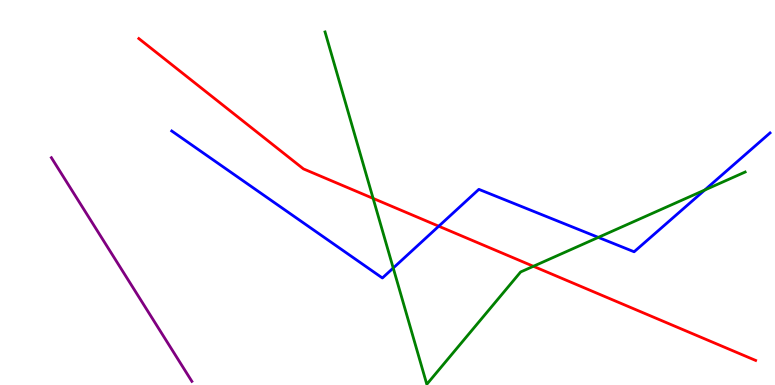[{'lines': ['blue', 'red'], 'intersections': [{'x': 5.66, 'y': 4.12}]}, {'lines': ['green', 'red'], 'intersections': [{'x': 4.81, 'y': 4.85}, {'x': 6.88, 'y': 3.08}]}, {'lines': ['purple', 'red'], 'intersections': []}, {'lines': ['blue', 'green'], 'intersections': [{'x': 5.07, 'y': 3.04}, {'x': 7.72, 'y': 3.83}, {'x': 9.09, 'y': 5.06}]}, {'lines': ['blue', 'purple'], 'intersections': []}, {'lines': ['green', 'purple'], 'intersections': []}]